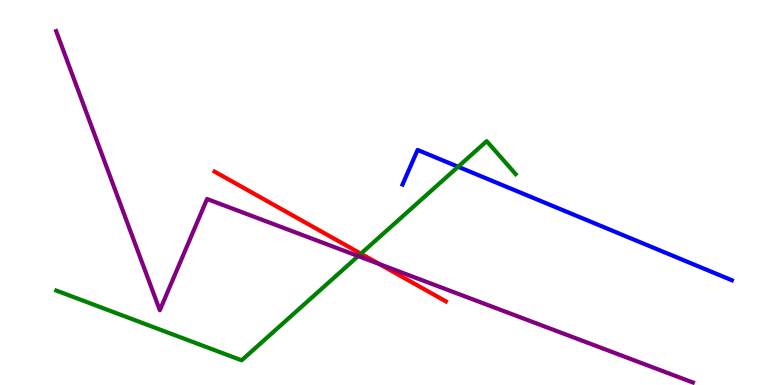[{'lines': ['blue', 'red'], 'intersections': []}, {'lines': ['green', 'red'], 'intersections': [{'x': 4.66, 'y': 3.41}]}, {'lines': ['purple', 'red'], 'intersections': [{'x': 4.9, 'y': 3.14}]}, {'lines': ['blue', 'green'], 'intersections': [{'x': 5.91, 'y': 5.67}]}, {'lines': ['blue', 'purple'], 'intersections': []}, {'lines': ['green', 'purple'], 'intersections': [{'x': 4.62, 'y': 3.35}]}]